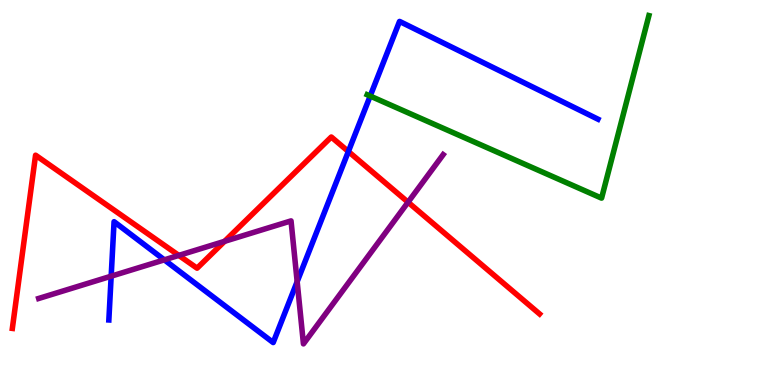[{'lines': ['blue', 'red'], 'intersections': [{'x': 4.5, 'y': 6.06}]}, {'lines': ['green', 'red'], 'intersections': []}, {'lines': ['purple', 'red'], 'intersections': [{'x': 2.31, 'y': 3.37}, {'x': 2.9, 'y': 3.73}, {'x': 5.27, 'y': 4.75}]}, {'lines': ['blue', 'green'], 'intersections': [{'x': 4.78, 'y': 7.51}]}, {'lines': ['blue', 'purple'], 'intersections': [{'x': 1.43, 'y': 2.83}, {'x': 2.12, 'y': 3.25}, {'x': 3.83, 'y': 2.68}]}, {'lines': ['green', 'purple'], 'intersections': []}]